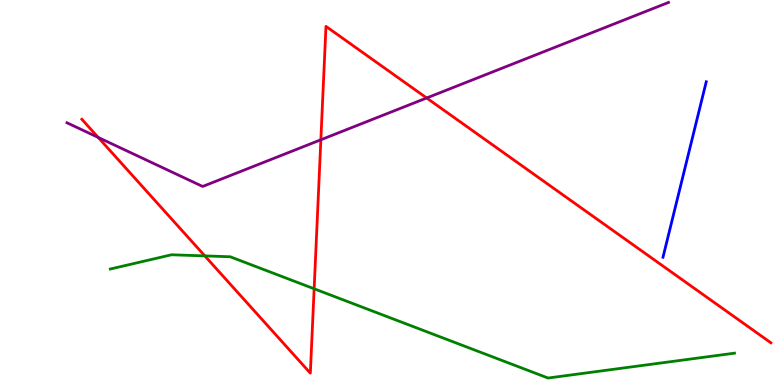[{'lines': ['blue', 'red'], 'intersections': []}, {'lines': ['green', 'red'], 'intersections': [{'x': 2.64, 'y': 3.35}, {'x': 4.05, 'y': 2.5}]}, {'lines': ['purple', 'red'], 'intersections': [{'x': 1.27, 'y': 6.43}, {'x': 4.14, 'y': 6.37}, {'x': 5.51, 'y': 7.46}]}, {'lines': ['blue', 'green'], 'intersections': []}, {'lines': ['blue', 'purple'], 'intersections': []}, {'lines': ['green', 'purple'], 'intersections': []}]